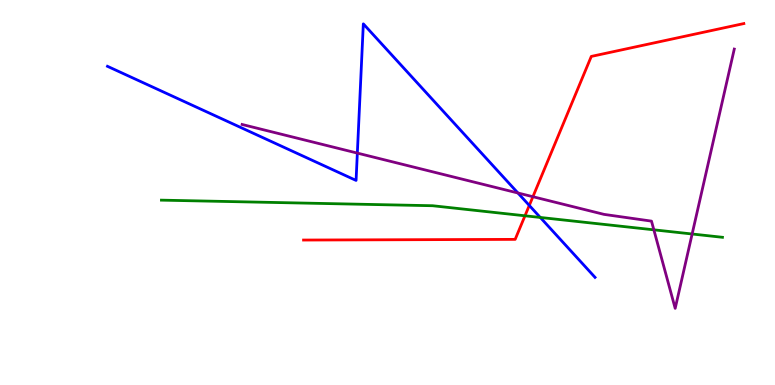[{'lines': ['blue', 'red'], 'intersections': [{'x': 6.83, 'y': 4.66}]}, {'lines': ['green', 'red'], 'intersections': [{'x': 6.77, 'y': 4.4}]}, {'lines': ['purple', 'red'], 'intersections': [{'x': 6.88, 'y': 4.89}]}, {'lines': ['blue', 'green'], 'intersections': [{'x': 6.97, 'y': 4.35}]}, {'lines': ['blue', 'purple'], 'intersections': [{'x': 4.61, 'y': 6.02}, {'x': 6.68, 'y': 4.99}]}, {'lines': ['green', 'purple'], 'intersections': [{'x': 8.44, 'y': 4.03}, {'x': 8.93, 'y': 3.92}]}]